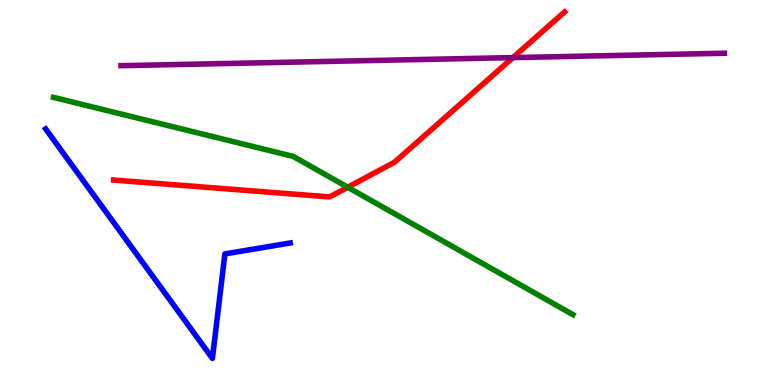[{'lines': ['blue', 'red'], 'intersections': []}, {'lines': ['green', 'red'], 'intersections': [{'x': 4.49, 'y': 5.14}]}, {'lines': ['purple', 'red'], 'intersections': [{'x': 6.62, 'y': 8.5}]}, {'lines': ['blue', 'green'], 'intersections': []}, {'lines': ['blue', 'purple'], 'intersections': []}, {'lines': ['green', 'purple'], 'intersections': []}]